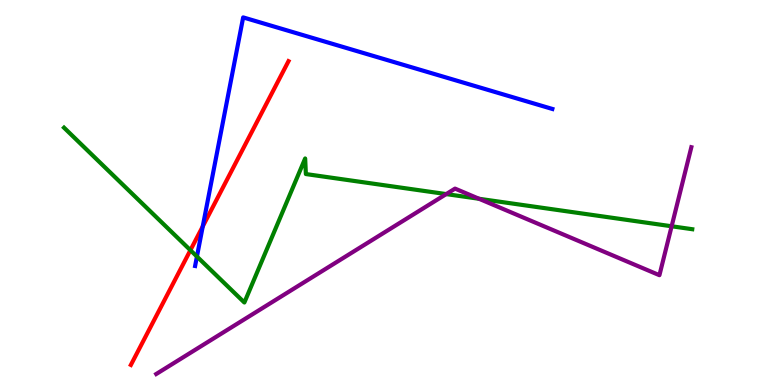[{'lines': ['blue', 'red'], 'intersections': [{'x': 2.62, 'y': 4.12}]}, {'lines': ['green', 'red'], 'intersections': [{'x': 2.46, 'y': 3.5}]}, {'lines': ['purple', 'red'], 'intersections': []}, {'lines': ['blue', 'green'], 'intersections': [{'x': 2.54, 'y': 3.34}]}, {'lines': ['blue', 'purple'], 'intersections': []}, {'lines': ['green', 'purple'], 'intersections': [{'x': 5.76, 'y': 4.96}, {'x': 6.18, 'y': 4.84}, {'x': 8.67, 'y': 4.12}]}]